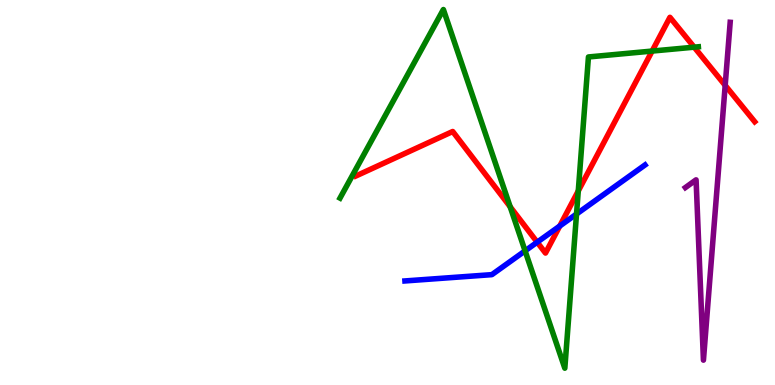[{'lines': ['blue', 'red'], 'intersections': [{'x': 6.93, 'y': 3.71}, {'x': 7.22, 'y': 4.13}]}, {'lines': ['green', 'red'], 'intersections': [{'x': 6.58, 'y': 4.63}, {'x': 7.46, 'y': 5.04}, {'x': 8.41, 'y': 8.67}, {'x': 8.96, 'y': 8.77}]}, {'lines': ['purple', 'red'], 'intersections': [{'x': 9.36, 'y': 7.78}]}, {'lines': ['blue', 'green'], 'intersections': [{'x': 6.78, 'y': 3.48}, {'x': 7.44, 'y': 4.44}]}, {'lines': ['blue', 'purple'], 'intersections': []}, {'lines': ['green', 'purple'], 'intersections': []}]